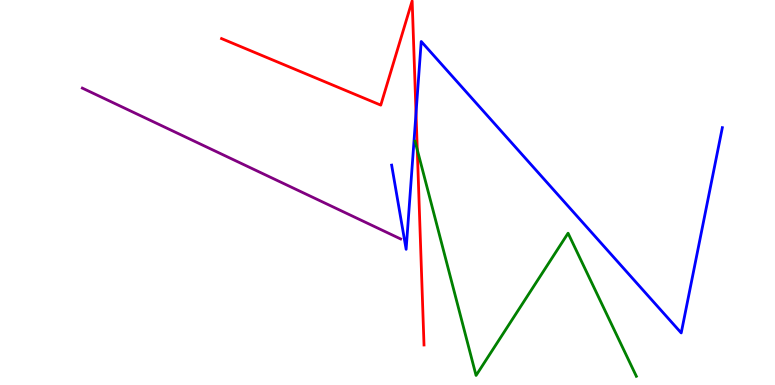[{'lines': ['blue', 'red'], 'intersections': [{'x': 5.37, 'y': 7.06}]}, {'lines': ['green', 'red'], 'intersections': [{'x': 5.38, 'y': 6.11}]}, {'lines': ['purple', 'red'], 'intersections': []}, {'lines': ['blue', 'green'], 'intersections': []}, {'lines': ['blue', 'purple'], 'intersections': []}, {'lines': ['green', 'purple'], 'intersections': []}]